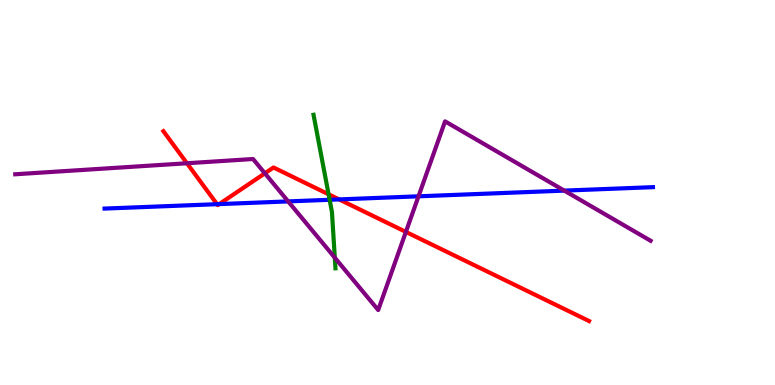[{'lines': ['blue', 'red'], 'intersections': [{'x': 2.8, 'y': 4.7}, {'x': 2.83, 'y': 4.7}, {'x': 4.38, 'y': 4.82}]}, {'lines': ['green', 'red'], 'intersections': [{'x': 4.24, 'y': 4.95}]}, {'lines': ['purple', 'red'], 'intersections': [{'x': 2.41, 'y': 5.76}, {'x': 3.42, 'y': 5.5}, {'x': 5.24, 'y': 3.98}]}, {'lines': ['blue', 'green'], 'intersections': [{'x': 4.25, 'y': 4.81}]}, {'lines': ['blue', 'purple'], 'intersections': [{'x': 3.72, 'y': 4.77}, {'x': 5.4, 'y': 4.9}, {'x': 7.28, 'y': 5.05}]}, {'lines': ['green', 'purple'], 'intersections': [{'x': 4.32, 'y': 3.31}]}]